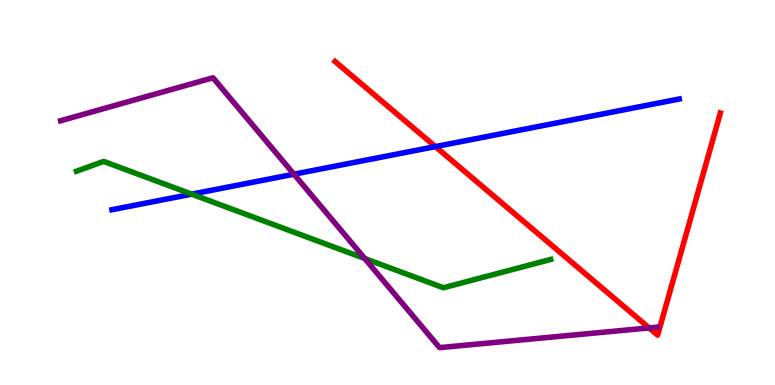[{'lines': ['blue', 'red'], 'intersections': [{'x': 5.62, 'y': 6.19}]}, {'lines': ['green', 'red'], 'intersections': []}, {'lines': ['purple', 'red'], 'intersections': [{'x': 8.38, 'y': 1.48}]}, {'lines': ['blue', 'green'], 'intersections': [{'x': 2.47, 'y': 4.96}]}, {'lines': ['blue', 'purple'], 'intersections': [{'x': 3.79, 'y': 5.48}]}, {'lines': ['green', 'purple'], 'intersections': [{'x': 4.71, 'y': 3.29}]}]